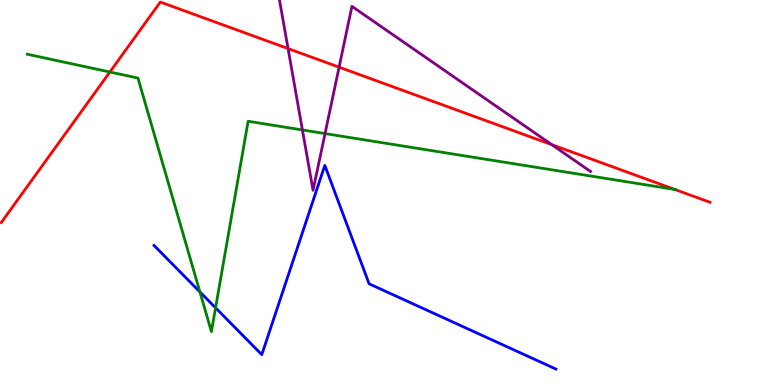[{'lines': ['blue', 'red'], 'intersections': []}, {'lines': ['green', 'red'], 'intersections': [{'x': 1.42, 'y': 8.13}, {'x': 8.71, 'y': 5.08}]}, {'lines': ['purple', 'red'], 'intersections': [{'x': 3.72, 'y': 8.74}, {'x': 4.38, 'y': 8.26}, {'x': 7.12, 'y': 6.24}]}, {'lines': ['blue', 'green'], 'intersections': [{'x': 2.58, 'y': 2.42}, {'x': 2.78, 'y': 2.01}]}, {'lines': ['blue', 'purple'], 'intersections': []}, {'lines': ['green', 'purple'], 'intersections': [{'x': 3.9, 'y': 6.62}, {'x': 4.19, 'y': 6.53}]}]